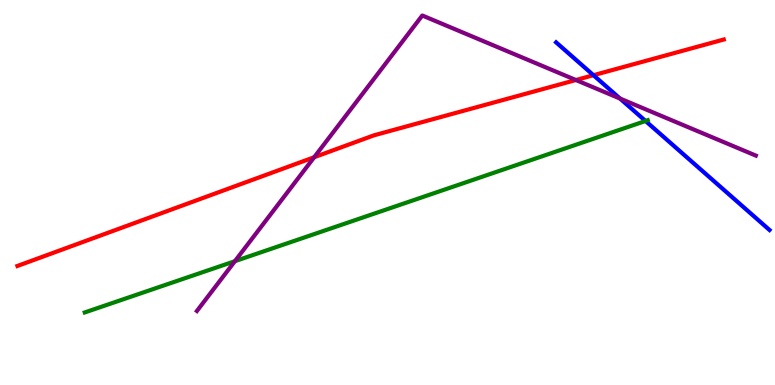[{'lines': ['blue', 'red'], 'intersections': [{'x': 7.66, 'y': 8.05}]}, {'lines': ['green', 'red'], 'intersections': []}, {'lines': ['purple', 'red'], 'intersections': [{'x': 4.05, 'y': 5.92}, {'x': 7.43, 'y': 7.92}]}, {'lines': ['blue', 'green'], 'intersections': [{'x': 8.33, 'y': 6.86}]}, {'lines': ['blue', 'purple'], 'intersections': [{'x': 8.0, 'y': 7.44}]}, {'lines': ['green', 'purple'], 'intersections': [{'x': 3.03, 'y': 3.22}]}]